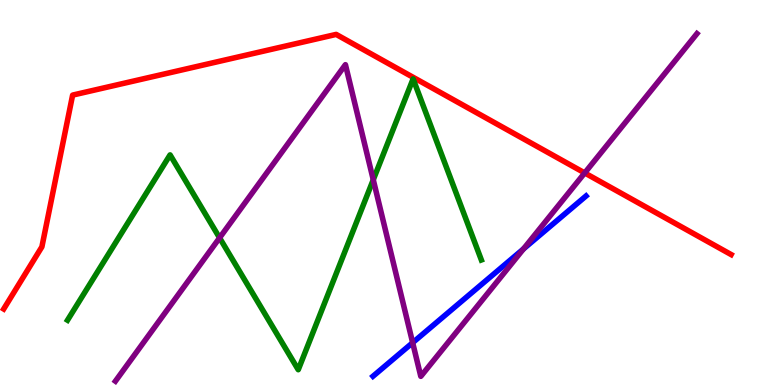[{'lines': ['blue', 'red'], 'intersections': []}, {'lines': ['green', 'red'], 'intersections': []}, {'lines': ['purple', 'red'], 'intersections': [{'x': 7.54, 'y': 5.51}]}, {'lines': ['blue', 'green'], 'intersections': []}, {'lines': ['blue', 'purple'], 'intersections': [{'x': 5.32, 'y': 1.1}, {'x': 6.75, 'y': 3.53}]}, {'lines': ['green', 'purple'], 'intersections': [{'x': 2.83, 'y': 3.82}, {'x': 4.82, 'y': 5.33}]}]